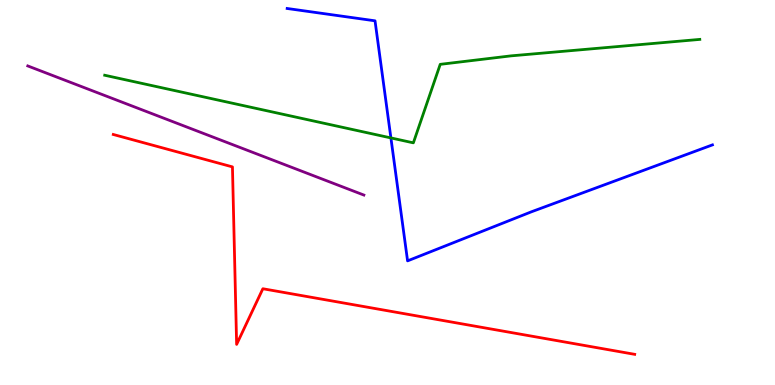[{'lines': ['blue', 'red'], 'intersections': []}, {'lines': ['green', 'red'], 'intersections': []}, {'lines': ['purple', 'red'], 'intersections': []}, {'lines': ['blue', 'green'], 'intersections': [{'x': 5.04, 'y': 6.42}]}, {'lines': ['blue', 'purple'], 'intersections': []}, {'lines': ['green', 'purple'], 'intersections': []}]